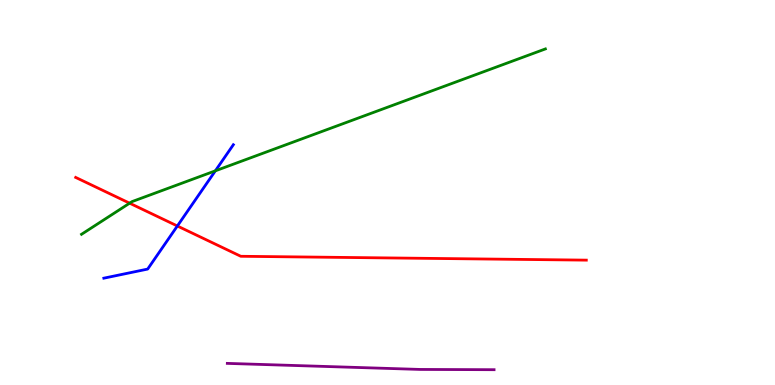[{'lines': ['blue', 'red'], 'intersections': [{'x': 2.29, 'y': 4.13}]}, {'lines': ['green', 'red'], 'intersections': [{'x': 1.67, 'y': 4.72}]}, {'lines': ['purple', 'red'], 'intersections': []}, {'lines': ['blue', 'green'], 'intersections': [{'x': 2.78, 'y': 5.56}]}, {'lines': ['blue', 'purple'], 'intersections': []}, {'lines': ['green', 'purple'], 'intersections': []}]